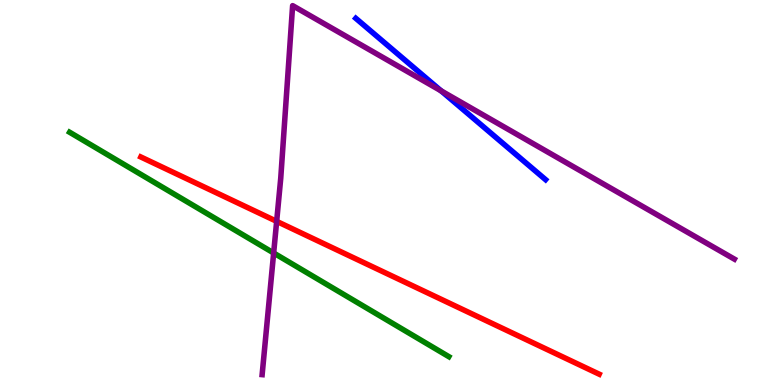[{'lines': ['blue', 'red'], 'intersections': []}, {'lines': ['green', 'red'], 'intersections': []}, {'lines': ['purple', 'red'], 'intersections': [{'x': 3.57, 'y': 4.25}]}, {'lines': ['blue', 'green'], 'intersections': []}, {'lines': ['blue', 'purple'], 'intersections': [{'x': 5.69, 'y': 7.64}]}, {'lines': ['green', 'purple'], 'intersections': [{'x': 3.53, 'y': 3.43}]}]